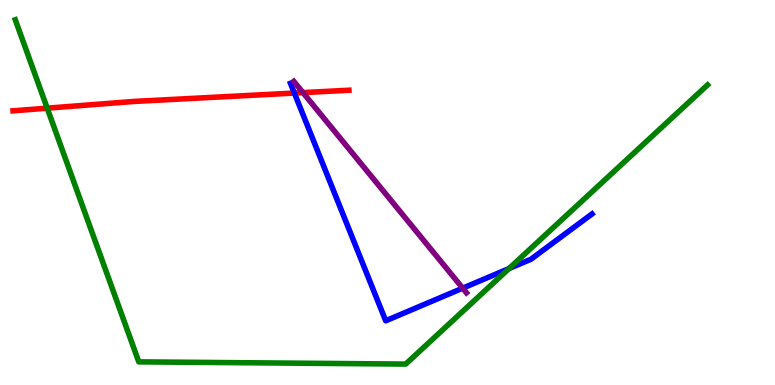[{'lines': ['blue', 'red'], 'intersections': [{'x': 3.8, 'y': 7.58}]}, {'lines': ['green', 'red'], 'intersections': [{'x': 0.609, 'y': 7.19}]}, {'lines': ['purple', 'red'], 'intersections': [{'x': 3.91, 'y': 7.59}]}, {'lines': ['blue', 'green'], 'intersections': [{'x': 6.57, 'y': 3.02}]}, {'lines': ['blue', 'purple'], 'intersections': [{'x': 5.97, 'y': 2.52}]}, {'lines': ['green', 'purple'], 'intersections': []}]